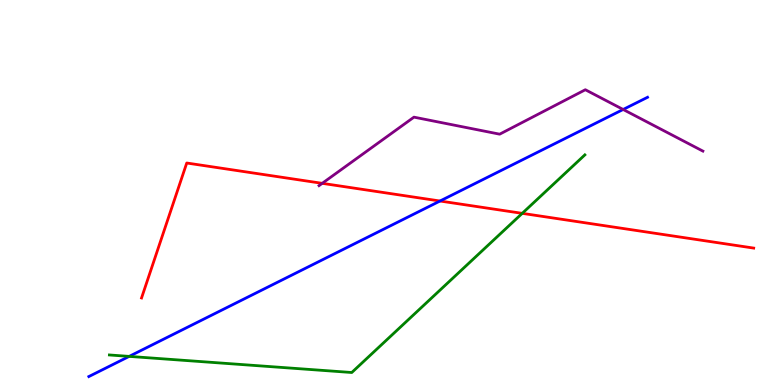[{'lines': ['blue', 'red'], 'intersections': [{'x': 5.68, 'y': 4.78}]}, {'lines': ['green', 'red'], 'intersections': [{'x': 6.74, 'y': 4.46}]}, {'lines': ['purple', 'red'], 'intersections': [{'x': 4.16, 'y': 5.24}]}, {'lines': ['blue', 'green'], 'intersections': [{'x': 1.67, 'y': 0.743}]}, {'lines': ['blue', 'purple'], 'intersections': [{'x': 8.04, 'y': 7.16}]}, {'lines': ['green', 'purple'], 'intersections': []}]